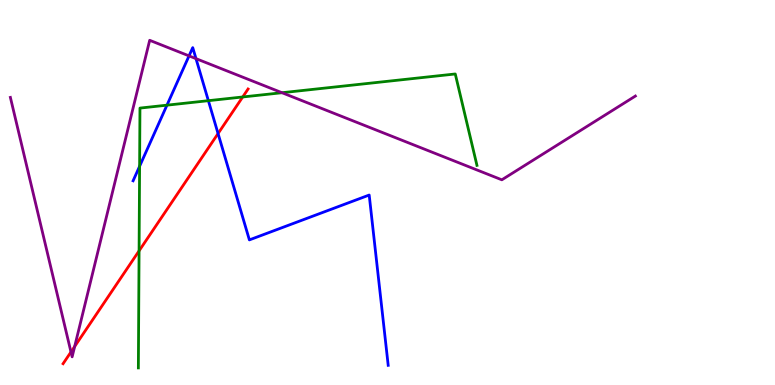[{'lines': ['blue', 'red'], 'intersections': [{'x': 2.81, 'y': 6.53}]}, {'lines': ['green', 'red'], 'intersections': [{'x': 1.79, 'y': 3.48}, {'x': 3.13, 'y': 7.48}]}, {'lines': ['purple', 'red'], 'intersections': [{'x': 0.916, 'y': 0.858}, {'x': 0.964, 'y': 1.0}]}, {'lines': ['blue', 'green'], 'intersections': [{'x': 1.8, 'y': 5.68}, {'x': 2.15, 'y': 7.27}, {'x': 2.69, 'y': 7.38}]}, {'lines': ['blue', 'purple'], 'intersections': [{'x': 2.44, 'y': 8.55}, {'x': 2.53, 'y': 8.48}]}, {'lines': ['green', 'purple'], 'intersections': [{'x': 3.64, 'y': 7.59}]}]